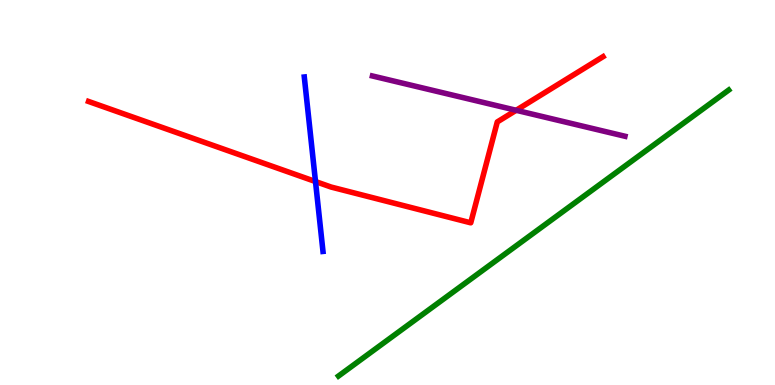[{'lines': ['blue', 'red'], 'intersections': [{'x': 4.07, 'y': 5.28}]}, {'lines': ['green', 'red'], 'intersections': []}, {'lines': ['purple', 'red'], 'intersections': [{'x': 6.66, 'y': 7.14}]}, {'lines': ['blue', 'green'], 'intersections': []}, {'lines': ['blue', 'purple'], 'intersections': []}, {'lines': ['green', 'purple'], 'intersections': []}]